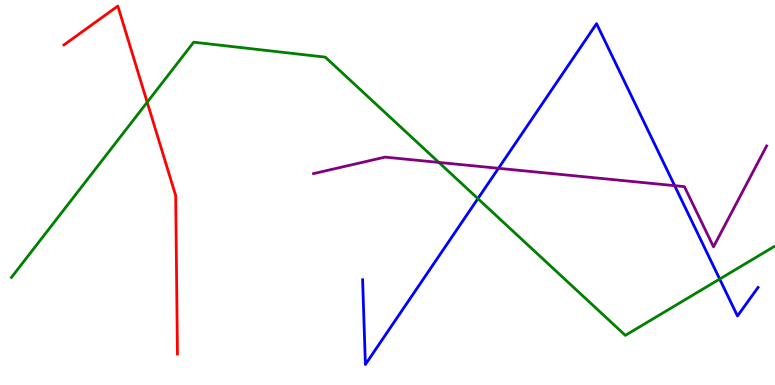[{'lines': ['blue', 'red'], 'intersections': []}, {'lines': ['green', 'red'], 'intersections': [{'x': 1.9, 'y': 7.34}]}, {'lines': ['purple', 'red'], 'intersections': []}, {'lines': ['blue', 'green'], 'intersections': [{'x': 6.17, 'y': 4.84}, {'x': 9.29, 'y': 2.75}]}, {'lines': ['blue', 'purple'], 'intersections': [{'x': 6.43, 'y': 5.63}, {'x': 8.71, 'y': 5.18}]}, {'lines': ['green', 'purple'], 'intersections': [{'x': 5.66, 'y': 5.78}]}]